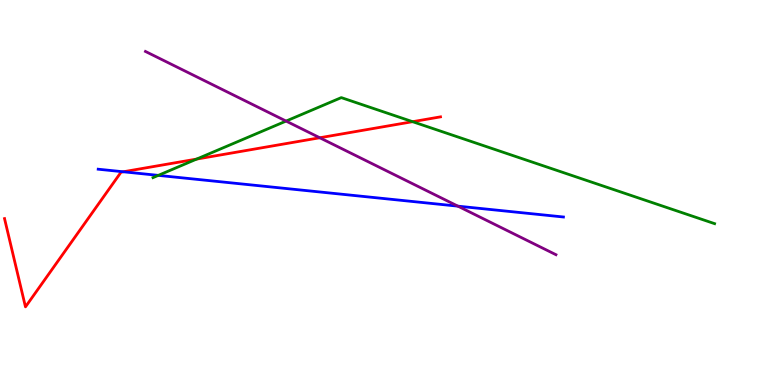[{'lines': ['blue', 'red'], 'intersections': [{'x': 1.59, 'y': 5.54}]}, {'lines': ['green', 'red'], 'intersections': [{'x': 2.54, 'y': 5.87}, {'x': 5.32, 'y': 6.84}]}, {'lines': ['purple', 'red'], 'intersections': [{'x': 4.13, 'y': 6.42}]}, {'lines': ['blue', 'green'], 'intersections': [{'x': 2.04, 'y': 5.44}]}, {'lines': ['blue', 'purple'], 'intersections': [{'x': 5.91, 'y': 4.65}]}, {'lines': ['green', 'purple'], 'intersections': [{'x': 3.69, 'y': 6.86}]}]